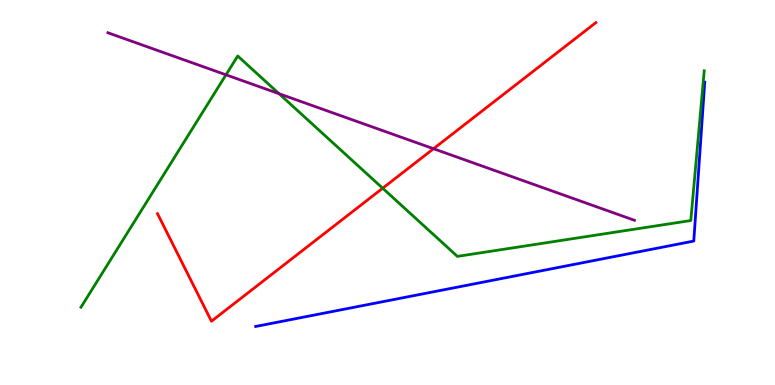[{'lines': ['blue', 'red'], 'intersections': []}, {'lines': ['green', 'red'], 'intersections': [{'x': 4.94, 'y': 5.11}]}, {'lines': ['purple', 'red'], 'intersections': [{'x': 5.59, 'y': 6.14}]}, {'lines': ['blue', 'green'], 'intersections': []}, {'lines': ['blue', 'purple'], 'intersections': []}, {'lines': ['green', 'purple'], 'intersections': [{'x': 2.92, 'y': 8.06}, {'x': 3.6, 'y': 7.57}]}]